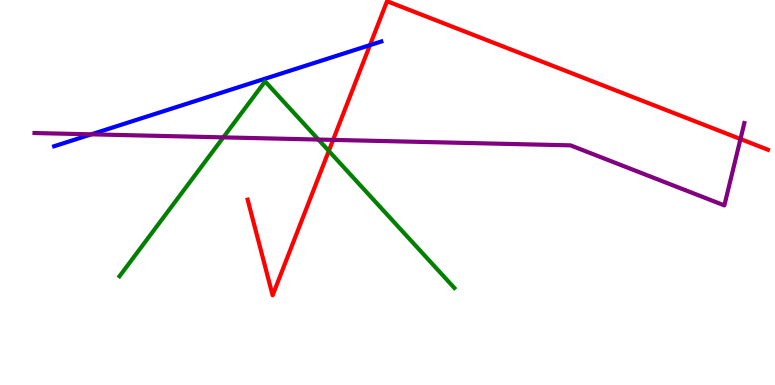[{'lines': ['blue', 'red'], 'intersections': [{'x': 4.77, 'y': 8.83}]}, {'lines': ['green', 'red'], 'intersections': [{'x': 4.24, 'y': 6.08}]}, {'lines': ['purple', 'red'], 'intersections': [{'x': 4.3, 'y': 6.37}, {'x': 9.55, 'y': 6.39}]}, {'lines': ['blue', 'green'], 'intersections': []}, {'lines': ['blue', 'purple'], 'intersections': [{'x': 1.18, 'y': 6.51}]}, {'lines': ['green', 'purple'], 'intersections': [{'x': 2.88, 'y': 6.43}, {'x': 4.11, 'y': 6.38}]}]